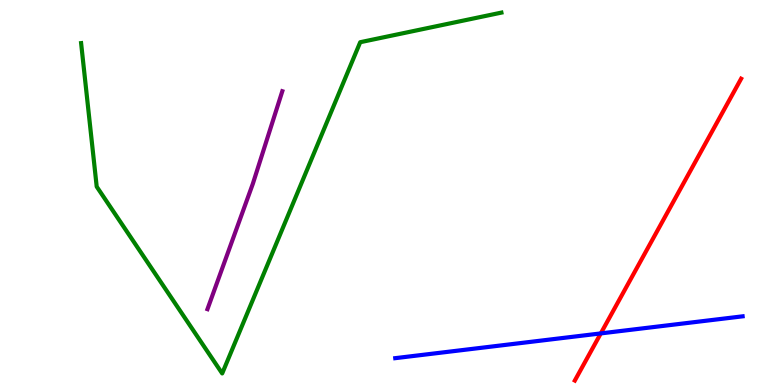[{'lines': ['blue', 'red'], 'intersections': [{'x': 7.75, 'y': 1.34}]}, {'lines': ['green', 'red'], 'intersections': []}, {'lines': ['purple', 'red'], 'intersections': []}, {'lines': ['blue', 'green'], 'intersections': []}, {'lines': ['blue', 'purple'], 'intersections': []}, {'lines': ['green', 'purple'], 'intersections': []}]